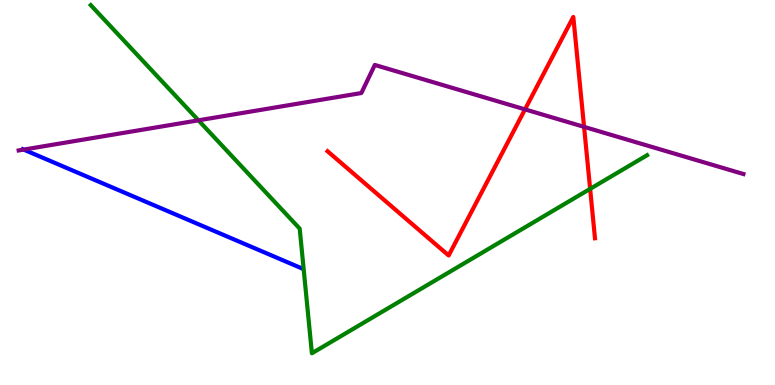[{'lines': ['blue', 'red'], 'intersections': []}, {'lines': ['green', 'red'], 'intersections': [{'x': 7.61, 'y': 5.09}]}, {'lines': ['purple', 'red'], 'intersections': [{'x': 6.77, 'y': 7.16}, {'x': 7.54, 'y': 6.7}]}, {'lines': ['blue', 'green'], 'intersections': []}, {'lines': ['blue', 'purple'], 'intersections': [{'x': 0.306, 'y': 6.11}]}, {'lines': ['green', 'purple'], 'intersections': [{'x': 2.56, 'y': 6.87}]}]